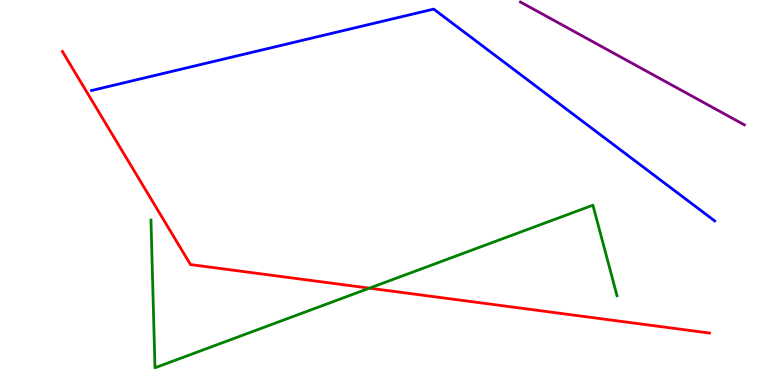[{'lines': ['blue', 'red'], 'intersections': []}, {'lines': ['green', 'red'], 'intersections': [{'x': 4.77, 'y': 2.52}]}, {'lines': ['purple', 'red'], 'intersections': []}, {'lines': ['blue', 'green'], 'intersections': []}, {'lines': ['blue', 'purple'], 'intersections': []}, {'lines': ['green', 'purple'], 'intersections': []}]